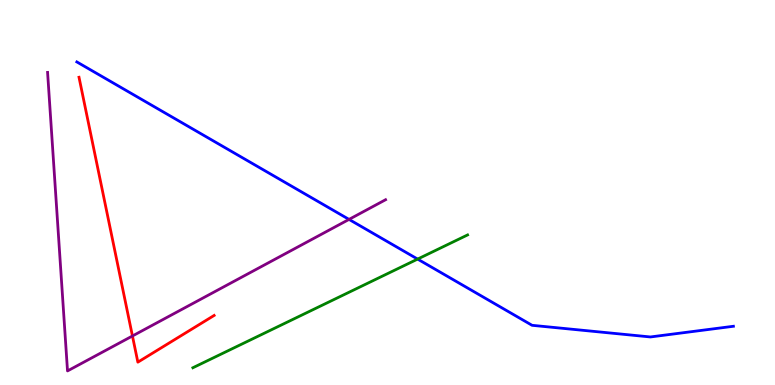[{'lines': ['blue', 'red'], 'intersections': []}, {'lines': ['green', 'red'], 'intersections': []}, {'lines': ['purple', 'red'], 'intersections': [{'x': 1.71, 'y': 1.27}]}, {'lines': ['blue', 'green'], 'intersections': [{'x': 5.39, 'y': 3.27}]}, {'lines': ['blue', 'purple'], 'intersections': [{'x': 4.5, 'y': 4.3}]}, {'lines': ['green', 'purple'], 'intersections': []}]